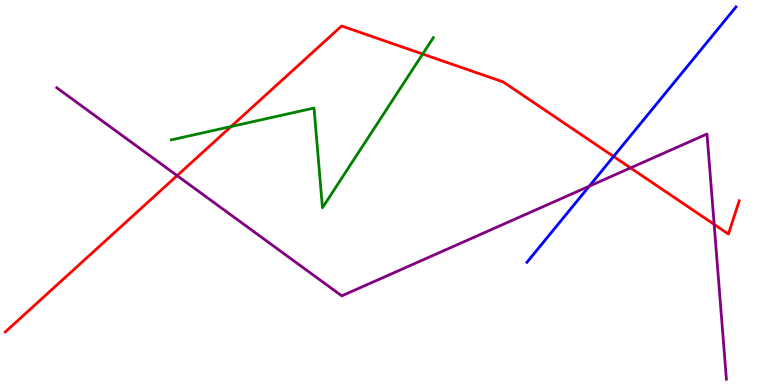[{'lines': ['blue', 'red'], 'intersections': [{'x': 7.92, 'y': 5.94}]}, {'lines': ['green', 'red'], 'intersections': [{'x': 2.98, 'y': 6.71}, {'x': 5.45, 'y': 8.6}]}, {'lines': ['purple', 'red'], 'intersections': [{'x': 2.29, 'y': 5.44}, {'x': 8.14, 'y': 5.64}, {'x': 9.21, 'y': 4.17}]}, {'lines': ['blue', 'green'], 'intersections': []}, {'lines': ['blue', 'purple'], 'intersections': [{'x': 7.6, 'y': 5.16}]}, {'lines': ['green', 'purple'], 'intersections': []}]